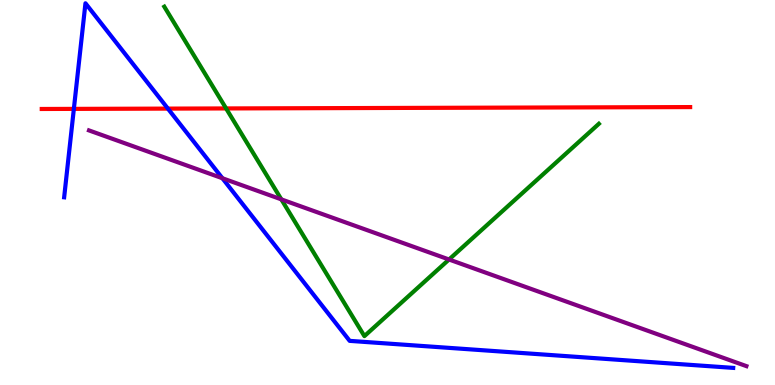[{'lines': ['blue', 'red'], 'intersections': [{'x': 0.953, 'y': 7.17}, {'x': 2.17, 'y': 7.18}]}, {'lines': ['green', 'red'], 'intersections': [{'x': 2.92, 'y': 7.18}]}, {'lines': ['purple', 'red'], 'intersections': []}, {'lines': ['blue', 'green'], 'intersections': []}, {'lines': ['blue', 'purple'], 'intersections': [{'x': 2.87, 'y': 5.37}]}, {'lines': ['green', 'purple'], 'intersections': [{'x': 3.63, 'y': 4.82}, {'x': 5.79, 'y': 3.26}]}]